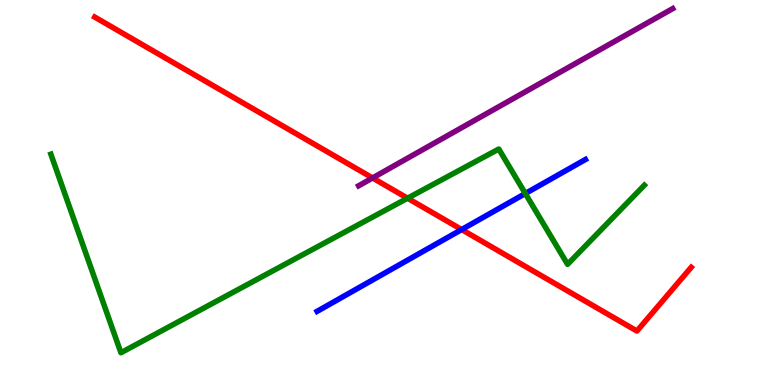[{'lines': ['blue', 'red'], 'intersections': [{'x': 5.96, 'y': 4.04}]}, {'lines': ['green', 'red'], 'intersections': [{'x': 5.26, 'y': 4.85}]}, {'lines': ['purple', 'red'], 'intersections': [{'x': 4.81, 'y': 5.38}]}, {'lines': ['blue', 'green'], 'intersections': [{'x': 6.78, 'y': 4.97}]}, {'lines': ['blue', 'purple'], 'intersections': []}, {'lines': ['green', 'purple'], 'intersections': []}]